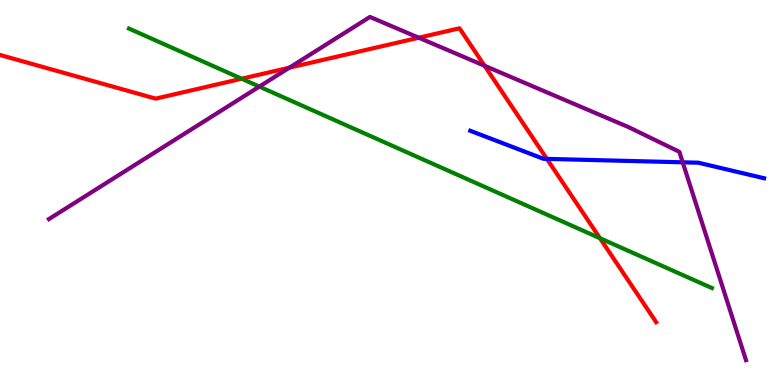[{'lines': ['blue', 'red'], 'intersections': [{'x': 7.06, 'y': 5.87}]}, {'lines': ['green', 'red'], 'intersections': [{'x': 3.12, 'y': 7.96}, {'x': 7.74, 'y': 3.81}]}, {'lines': ['purple', 'red'], 'intersections': [{'x': 3.73, 'y': 8.24}, {'x': 5.4, 'y': 9.02}, {'x': 6.25, 'y': 8.29}]}, {'lines': ['blue', 'green'], 'intersections': []}, {'lines': ['blue', 'purple'], 'intersections': [{'x': 8.81, 'y': 5.78}]}, {'lines': ['green', 'purple'], 'intersections': [{'x': 3.35, 'y': 7.75}]}]